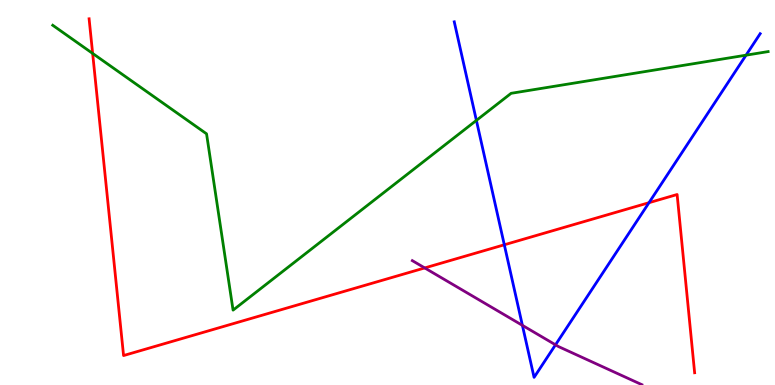[{'lines': ['blue', 'red'], 'intersections': [{'x': 6.51, 'y': 3.64}, {'x': 8.37, 'y': 4.74}]}, {'lines': ['green', 'red'], 'intersections': [{'x': 1.2, 'y': 8.61}]}, {'lines': ['purple', 'red'], 'intersections': [{'x': 5.48, 'y': 3.04}]}, {'lines': ['blue', 'green'], 'intersections': [{'x': 6.15, 'y': 6.87}, {'x': 9.63, 'y': 8.57}]}, {'lines': ['blue', 'purple'], 'intersections': [{'x': 6.74, 'y': 1.55}, {'x': 7.17, 'y': 1.04}]}, {'lines': ['green', 'purple'], 'intersections': []}]